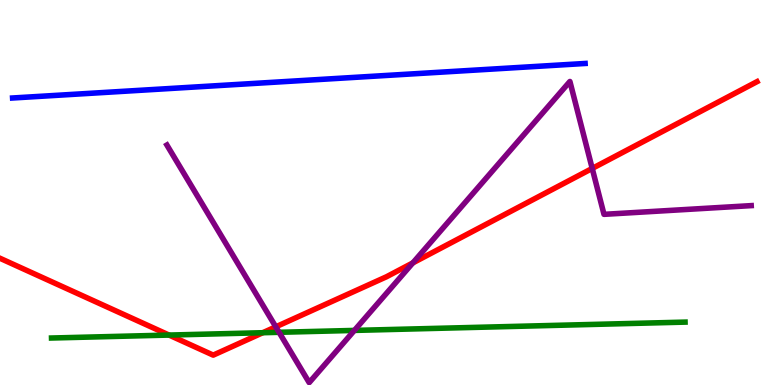[{'lines': ['blue', 'red'], 'intersections': []}, {'lines': ['green', 'red'], 'intersections': [{'x': 2.18, 'y': 1.3}, {'x': 3.39, 'y': 1.36}]}, {'lines': ['purple', 'red'], 'intersections': [{'x': 3.56, 'y': 1.51}, {'x': 5.33, 'y': 3.17}, {'x': 7.64, 'y': 5.63}]}, {'lines': ['blue', 'green'], 'intersections': []}, {'lines': ['blue', 'purple'], 'intersections': []}, {'lines': ['green', 'purple'], 'intersections': [{'x': 3.6, 'y': 1.37}, {'x': 4.57, 'y': 1.42}]}]